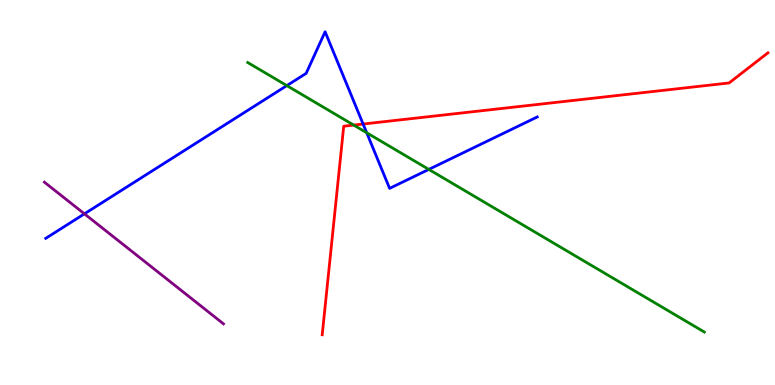[{'lines': ['blue', 'red'], 'intersections': [{'x': 4.69, 'y': 6.78}]}, {'lines': ['green', 'red'], 'intersections': [{'x': 4.56, 'y': 6.75}]}, {'lines': ['purple', 'red'], 'intersections': []}, {'lines': ['blue', 'green'], 'intersections': [{'x': 3.7, 'y': 7.78}, {'x': 4.73, 'y': 6.55}, {'x': 5.53, 'y': 5.6}]}, {'lines': ['blue', 'purple'], 'intersections': [{'x': 1.09, 'y': 4.45}]}, {'lines': ['green', 'purple'], 'intersections': []}]